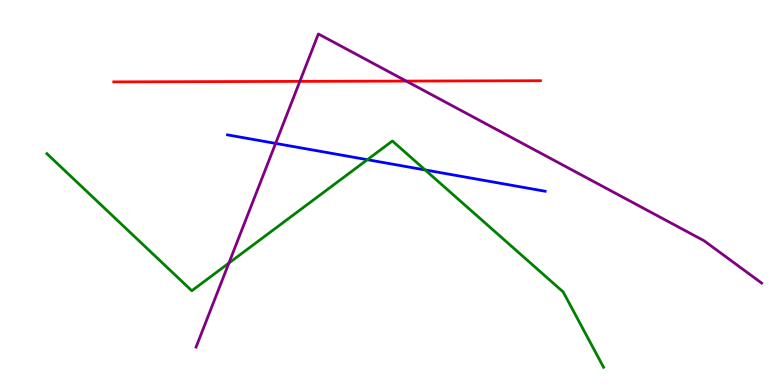[{'lines': ['blue', 'red'], 'intersections': []}, {'lines': ['green', 'red'], 'intersections': []}, {'lines': ['purple', 'red'], 'intersections': [{'x': 3.87, 'y': 7.89}, {'x': 5.24, 'y': 7.89}]}, {'lines': ['blue', 'green'], 'intersections': [{'x': 4.74, 'y': 5.85}, {'x': 5.49, 'y': 5.59}]}, {'lines': ['blue', 'purple'], 'intersections': [{'x': 3.56, 'y': 6.28}]}, {'lines': ['green', 'purple'], 'intersections': [{'x': 2.95, 'y': 3.17}]}]